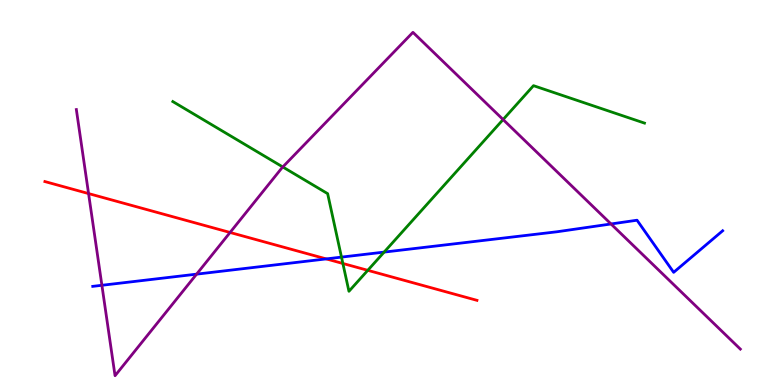[{'lines': ['blue', 'red'], 'intersections': [{'x': 4.21, 'y': 3.28}]}, {'lines': ['green', 'red'], 'intersections': [{'x': 4.42, 'y': 3.16}, {'x': 4.75, 'y': 2.98}]}, {'lines': ['purple', 'red'], 'intersections': [{'x': 1.14, 'y': 4.97}, {'x': 2.97, 'y': 3.96}]}, {'lines': ['blue', 'green'], 'intersections': [{'x': 4.41, 'y': 3.32}, {'x': 4.96, 'y': 3.45}]}, {'lines': ['blue', 'purple'], 'intersections': [{'x': 1.31, 'y': 2.59}, {'x': 2.54, 'y': 2.88}, {'x': 7.88, 'y': 4.18}]}, {'lines': ['green', 'purple'], 'intersections': [{'x': 3.65, 'y': 5.66}, {'x': 6.49, 'y': 6.89}]}]